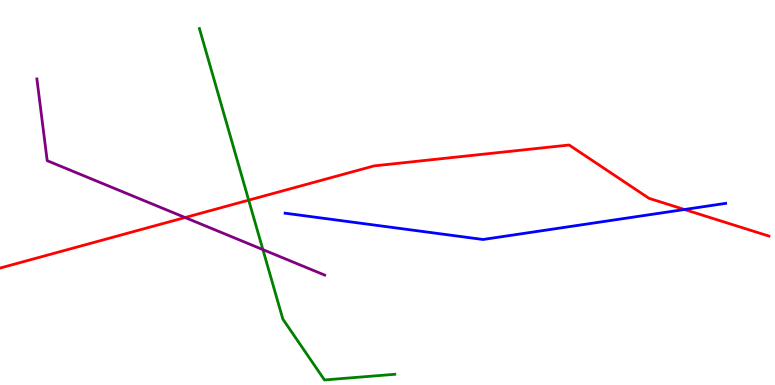[{'lines': ['blue', 'red'], 'intersections': [{'x': 8.83, 'y': 4.56}]}, {'lines': ['green', 'red'], 'intersections': [{'x': 3.21, 'y': 4.8}]}, {'lines': ['purple', 'red'], 'intersections': [{'x': 2.39, 'y': 4.35}]}, {'lines': ['blue', 'green'], 'intersections': []}, {'lines': ['blue', 'purple'], 'intersections': []}, {'lines': ['green', 'purple'], 'intersections': [{'x': 3.39, 'y': 3.52}]}]